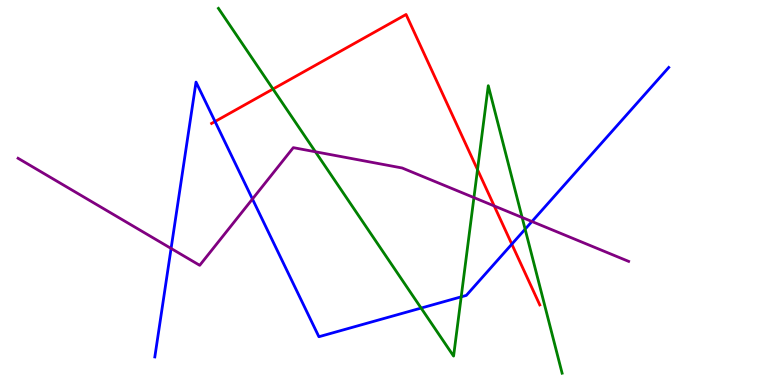[{'lines': ['blue', 'red'], 'intersections': [{'x': 2.77, 'y': 6.84}, {'x': 6.6, 'y': 3.66}]}, {'lines': ['green', 'red'], 'intersections': [{'x': 3.52, 'y': 7.69}, {'x': 6.16, 'y': 5.59}]}, {'lines': ['purple', 'red'], 'intersections': [{'x': 6.38, 'y': 4.65}]}, {'lines': ['blue', 'green'], 'intersections': [{'x': 5.43, 'y': 2.0}, {'x': 5.95, 'y': 2.29}, {'x': 6.78, 'y': 4.05}]}, {'lines': ['blue', 'purple'], 'intersections': [{'x': 2.21, 'y': 3.55}, {'x': 3.26, 'y': 4.83}, {'x': 6.86, 'y': 4.25}]}, {'lines': ['green', 'purple'], 'intersections': [{'x': 4.07, 'y': 6.06}, {'x': 6.12, 'y': 4.87}, {'x': 6.74, 'y': 4.35}]}]